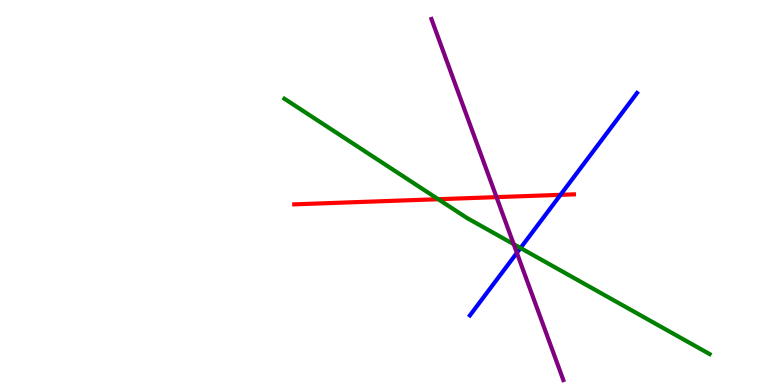[{'lines': ['blue', 'red'], 'intersections': [{'x': 7.23, 'y': 4.94}]}, {'lines': ['green', 'red'], 'intersections': [{'x': 5.65, 'y': 4.83}]}, {'lines': ['purple', 'red'], 'intersections': [{'x': 6.41, 'y': 4.88}]}, {'lines': ['blue', 'green'], 'intersections': [{'x': 6.72, 'y': 3.56}]}, {'lines': ['blue', 'purple'], 'intersections': [{'x': 6.67, 'y': 3.43}]}, {'lines': ['green', 'purple'], 'intersections': [{'x': 6.63, 'y': 3.66}]}]